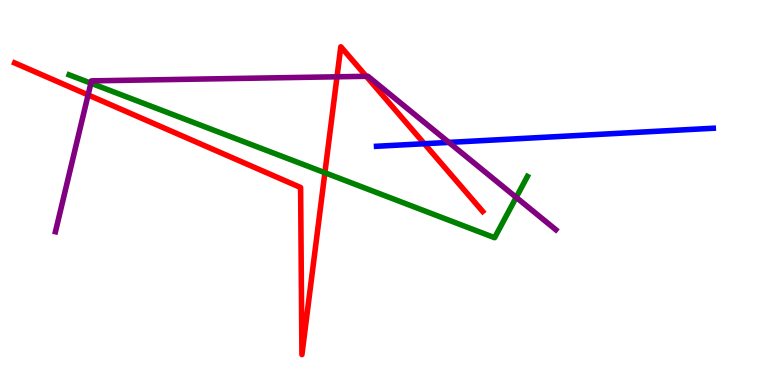[{'lines': ['blue', 'red'], 'intersections': [{'x': 5.48, 'y': 6.27}]}, {'lines': ['green', 'red'], 'intersections': [{'x': 4.19, 'y': 5.51}]}, {'lines': ['purple', 'red'], 'intersections': [{'x': 1.14, 'y': 7.53}, {'x': 4.35, 'y': 8.01}, {'x': 4.73, 'y': 8.02}]}, {'lines': ['blue', 'green'], 'intersections': []}, {'lines': ['blue', 'purple'], 'intersections': [{'x': 5.79, 'y': 6.3}]}, {'lines': ['green', 'purple'], 'intersections': [{'x': 1.17, 'y': 7.84}, {'x': 6.66, 'y': 4.87}]}]